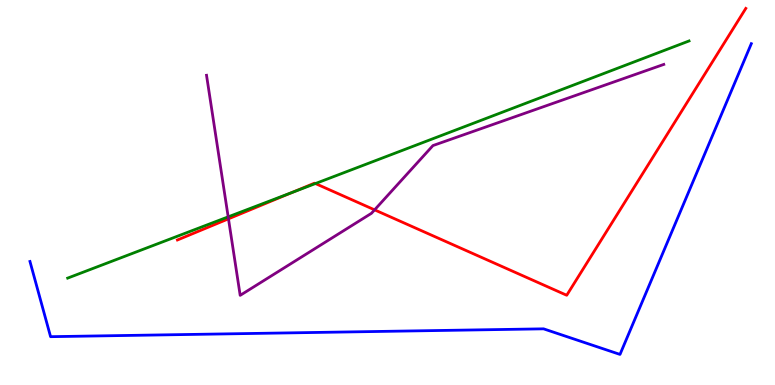[{'lines': ['blue', 'red'], 'intersections': []}, {'lines': ['green', 'red'], 'intersections': [{'x': 3.77, 'y': 5.0}, {'x': 4.07, 'y': 5.23}]}, {'lines': ['purple', 'red'], 'intersections': [{'x': 2.95, 'y': 4.32}, {'x': 4.83, 'y': 4.55}]}, {'lines': ['blue', 'green'], 'intersections': []}, {'lines': ['blue', 'purple'], 'intersections': []}, {'lines': ['green', 'purple'], 'intersections': [{'x': 2.94, 'y': 4.37}]}]